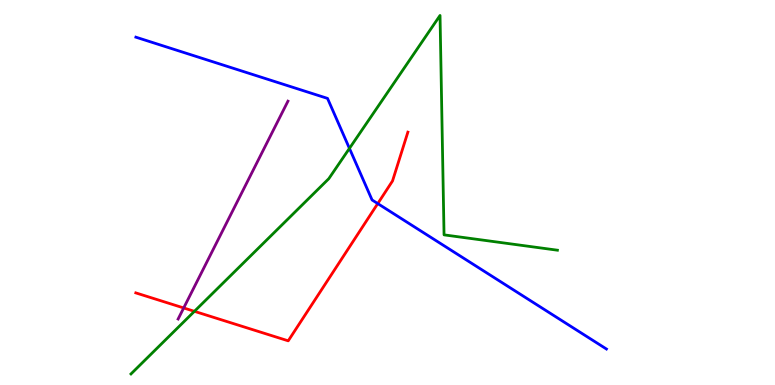[{'lines': ['blue', 'red'], 'intersections': [{'x': 4.87, 'y': 4.71}]}, {'lines': ['green', 'red'], 'intersections': [{'x': 2.51, 'y': 1.91}]}, {'lines': ['purple', 'red'], 'intersections': [{'x': 2.37, 'y': 2.0}]}, {'lines': ['blue', 'green'], 'intersections': [{'x': 4.51, 'y': 6.15}]}, {'lines': ['blue', 'purple'], 'intersections': []}, {'lines': ['green', 'purple'], 'intersections': []}]